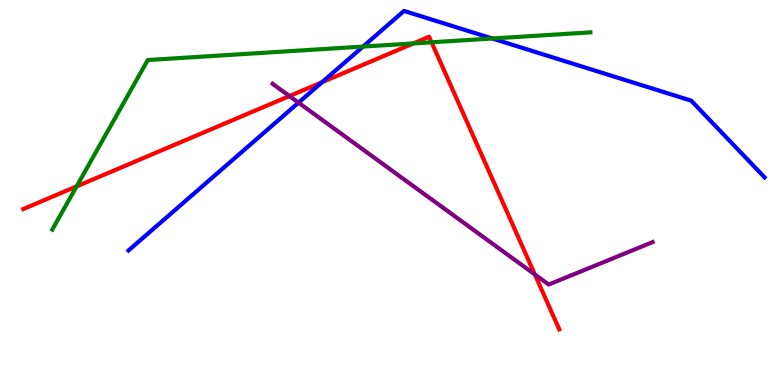[{'lines': ['blue', 'red'], 'intersections': [{'x': 4.16, 'y': 7.87}]}, {'lines': ['green', 'red'], 'intersections': [{'x': 0.988, 'y': 5.16}, {'x': 5.33, 'y': 8.87}, {'x': 5.57, 'y': 8.9}]}, {'lines': ['purple', 'red'], 'intersections': [{'x': 3.73, 'y': 7.51}, {'x': 6.9, 'y': 2.87}]}, {'lines': ['blue', 'green'], 'intersections': [{'x': 4.68, 'y': 8.79}, {'x': 6.35, 'y': 9.0}]}, {'lines': ['blue', 'purple'], 'intersections': [{'x': 3.85, 'y': 7.33}]}, {'lines': ['green', 'purple'], 'intersections': []}]